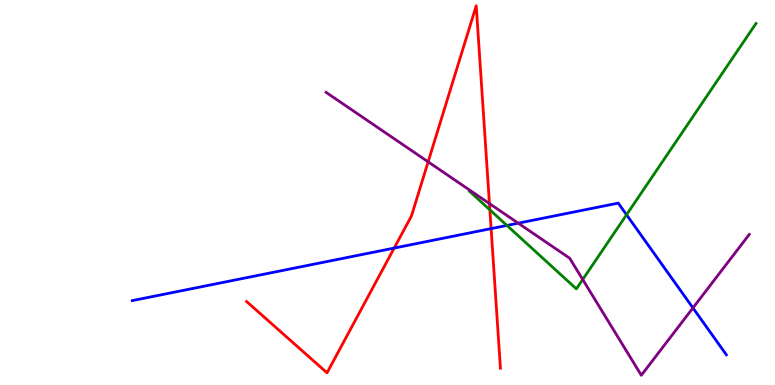[{'lines': ['blue', 'red'], 'intersections': [{'x': 5.09, 'y': 3.56}, {'x': 6.34, 'y': 4.06}]}, {'lines': ['green', 'red'], 'intersections': [{'x': 6.32, 'y': 4.55}]}, {'lines': ['purple', 'red'], 'intersections': [{'x': 5.52, 'y': 5.8}, {'x': 6.32, 'y': 4.71}]}, {'lines': ['blue', 'green'], 'intersections': [{'x': 6.54, 'y': 4.14}, {'x': 8.08, 'y': 4.42}]}, {'lines': ['blue', 'purple'], 'intersections': [{'x': 6.69, 'y': 4.2}, {'x': 8.94, 'y': 2.0}]}, {'lines': ['green', 'purple'], 'intersections': [{'x': 7.52, 'y': 2.74}]}]